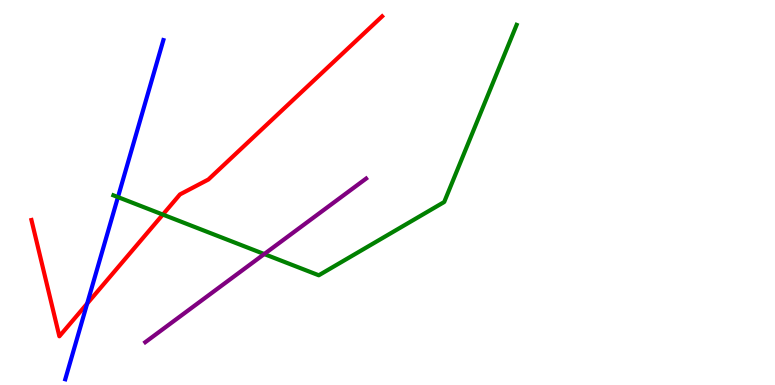[{'lines': ['blue', 'red'], 'intersections': [{'x': 1.12, 'y': 2.11}]}, {'lines': ['green', 'red'], 'intersections': [{'x': 2.1, 'y': 4.43}]}, {'lines': ['purple', 'red'], 'intersections': []}, {'lines': ['blue', 'green'], 'intersections': [{'x': 1.52, 'y': 4.88}]}, {'lines': ['blue', 'purple'], 'intersections': []}, {'lines': ['green', 'purple'], 'intersections': [{'x': 3.41, 'y': 3.4}]}]